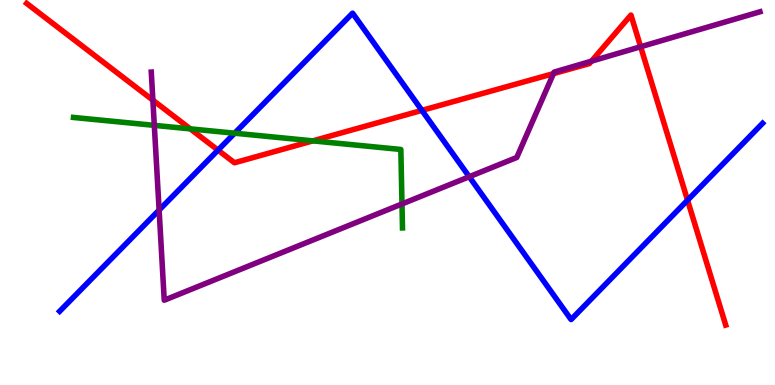[{'lines': ['blue', 'red'], 'intersections': [{'x': 2.81, 'y': 6.1}, {'x': 5.44, 'y': 7.13}, {'x': 8.87, 'y': 4.8}]}, {'lines': ['green', 'red'], 'intersections': [{'x': 2.46, 'y': 6.65}, {'x': 4.04, 'y': 6.34}]}, {'lines': ['purple', 'red'], 'intersections': [{'x': 1.97, 'y': 7.4}, {'x': 7.14, 'y': 8.09}, {'x': 7.63, 'y': 8.41}, {'x': 8.27, 'y': 8.79}]}, {'lines': ['blue', 'green'], 'intersections': [{'x': 3.03, 'y': 6.54}]}, {'lines': ['blue', 'purple'], 'intersections': [{'x': 2.05, 'y': 4.54}, {'x': 6.05, 'y': 5.41}]}, {'lines': ['green', 'purple'], 'intersections': [{'x': 1.99, 'y': 6.74}, {'x': 5.19, 'y': 4.7}]}]